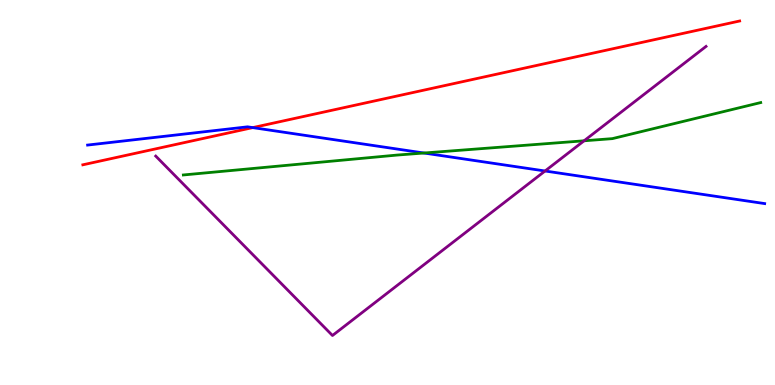[{'lines': ['blue', 'red'], 'intersections': [{'x': 3.26, 'y': 6.69}]}, {'lines': ['green', 'red'], 'intersections': []}, {'lines': ['purple', 'red'], 'intersections': []}, {'lines': ['blue', 'green'], 'intersections': [{'x': 5.47, 'y': 6.03}]}, {'lines': ['blue', 'purple'], 'intersections': [{'x': 7.03, 'y': 5.56}]}, {'lines': ['green', 'purple'], 'intersections': [{'x': 7.54, 'y': 6.34}]}]